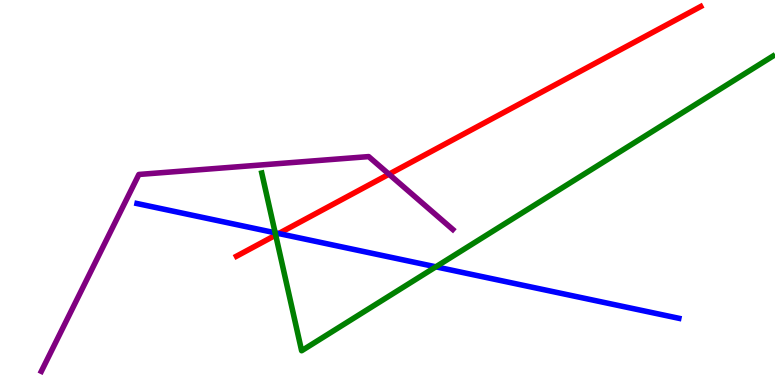[{'lines': ['blue', 'red'], 'intersections': [{'x': 3.6, 'y': 3.93}]}, {'lines': ['green', 'red'], 'intersections': [{'x': 3.56, 'y': 3.89}]}, {'lines': ['purple', 'red'], 'intersections': [{'x': 5.02, 'y': 5.48}]}, {'lines': ['blue', 'green'], 'intersections': [{'x': 3.55, 'y': 3.95}, {'x': 5.62, 'y': 3.07}]}, {'lines': ['blue', 'purple'], 'intersections': []}, {'lines': ['green', 'purple'], 'intersections': []}]